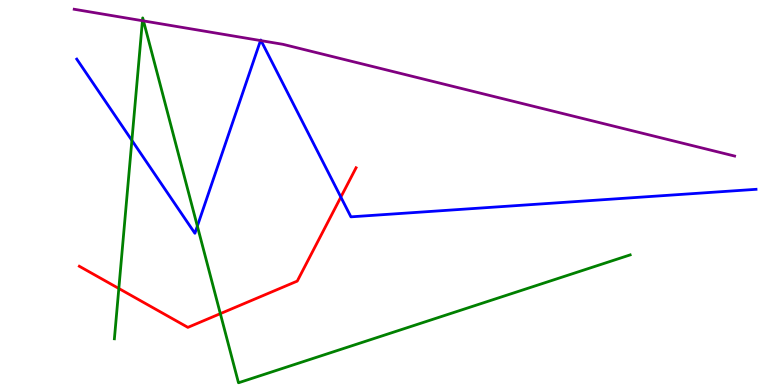[{'lines': ['blue', 'red'], 'intersections': [{'x': 4.4, 'y': 4.88}]}, {'lines': ['green', 'red'], 'intersections': [{'x': 1.53, 'y': 2.51}, {'x': 2.84, 'y': 1.85}]}, {'lines': ['purple', 'red'], 'intersections': []}, {'lines': ['blue', 'green'], 'intersections': [{'x': 1.7, 'y': 6.35}, {'x': 2.55, 'y': 4.13}]}, {'lines': ['blue', 'purple'], 'intersections': [{'x': 3.36, 'y': 8.95}, {'x': 3.37, 'y': 8.94}]}, {'lines': ['green', 'purple'], 'intersections': [{'x': 1.84, 'y': 9.46}, {'x': 1.85, 'y': 9.46}]}]